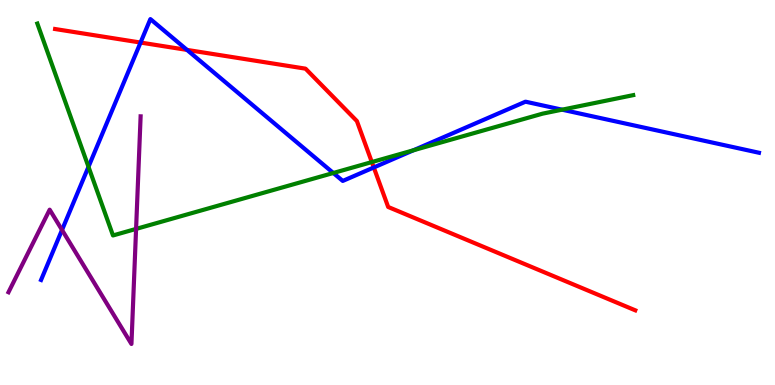[{'lines': ['blue', 'red'], 'intersections': [{'x': 1.81, 'y': 8.89}, {'x': 2.41, 'y': 8.7}, {'x': 4.82, 'y': 5.65}]}, {'lines': ['green', 'red'], 'intersections': [{'x': 4.8, 'y': 5.79}]}, {'lines': ['purple', 'red'], 'intersections': []}, {'lines': ['blue', 'green'], 'intersections': [{'x': 1.14, 'y': 5.67}, {'x': 4.3, 'y': 5.51}, {'x': 5.34, 'y': 6.1}, {'x': 7.25, 'y': 7.15}]}, {'lines': ['blue', 'purple'], 'intersections': [{'x': 0.8, 'y': 4.03}]}, {'lines': ['green', 'purple'], 'intersections': [{'x': 1.76, 'y': 4.05}]}]